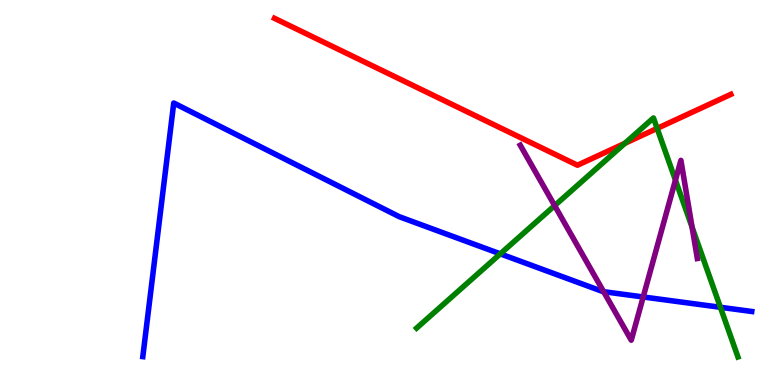[{'lines': ['blue', 'red'], 'intersections': []}, {'lines': ['green', 'red'], 'intersections': [{'x': 8.06, 'y': 6.28}, {'x': 8.48, 'y': 6.67}]}, {'lines': ['purple', 'red'], 'intersections': []}, {'lines': ['blue', 'green'], 'intersections': [{'x': 6.46, 'y': 3.41}, {'x': 9.3, 'y': 2.02}]}, {'lines': ['blue', 'purple'], 'intersections': [{'x': 7.79, 'y': 2.42}, {'x': 8.3, 'y': 2.29}]}, {'lines': ['green', 'purple'], 'intersections': [{'x': 7.16, 'y': 4.66}, {'x': 8.72, 'y': 5.32}, {'x': 8.93, 'y': 4.1}]}]